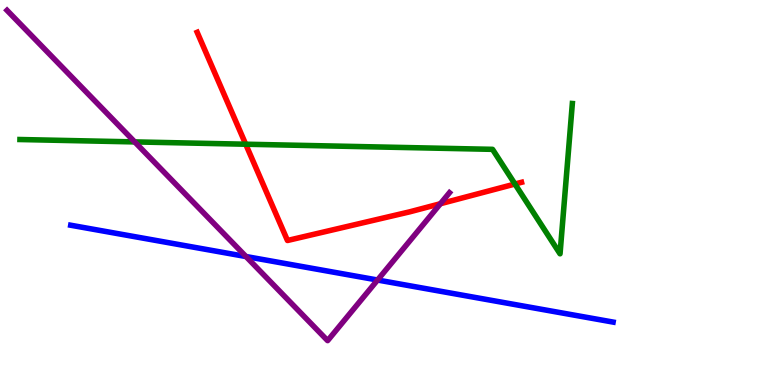[{'lines': ['blue', 'red'], 'intersections': []}, {'lines': ['green', 'red'], 'intersections': [{'x': 3.17, 'y': 6.25}, {'x': 6.64, 'y': 5.22}]}, {'lines': ['purple', 'red'], 'intersections': [{'x': 5.68, 'y': 4.71}]}, {'lines': ['blue', 'green'], 'intersections': []}, {'lines': ['blue', 'purple'], 'intersections': [{'x': 3.17, 'y': 3.34}, {'x': 4.87, 'y': 2.73}]}, {'lines': ['green', 'purple'], 'intersections': [{'x': 1.74, 'y': 6.31}]}]